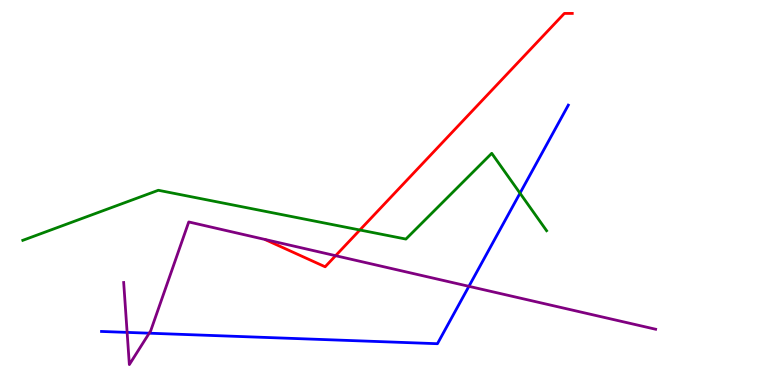[{'lines': ['blue', 'red'], 'intersections': []}, {'lines': ['green', 'red'], 'intersections': [{'x': 4.64, 'y': 4.03}]}, {'lines': ['purple', 'red'], 'intersections': [{'x': 4.33, 'y': 3.36}]}, {'lines': ['blue', 'green'], 'intersections': [{'x': 6.71, 'y': 4.98}]}, {'lines': ['blue', 'purple'], 'intersections': [{'x': 1.64, 'y': 1.37}, {'x': 1.93, 'y': 1.35}, {'x': 6.05, 'y': 2.56}]}, {'lines': ['green', 'purple'], 'intersections': []}]